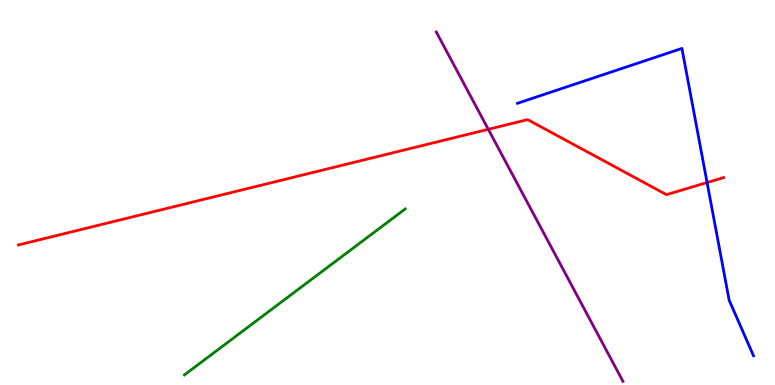[{'lines': ['blue', 'red'], 'intersections': [{'x': 9.12, 'y': 5.26}]}, {'lines': ['green', 'red'], 'intersections': []}, {'lines': ['purple', 'red'], 'intersections': [{'x': 6.3, 'y': 6.64}]}, {'lines': ['blue', 'green'], 'intersections': []}, {'lines': ['blue', 'purple'], 'intersections': []}, {'lines': ['green', 'purple'], 'intersections': []}]